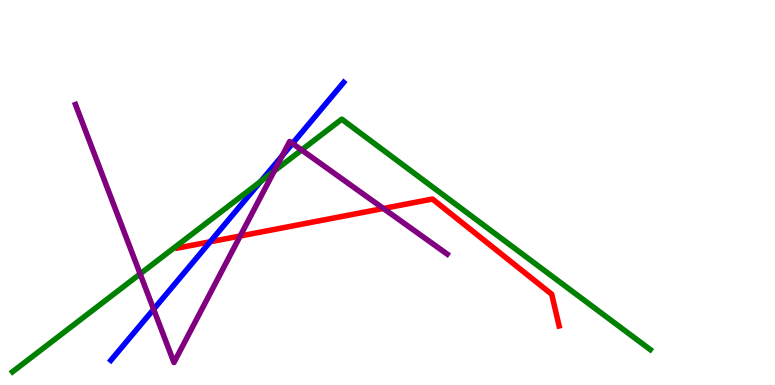[{'lines': ['blue', 'red'], 'intersections': [{'x': 2.71, 'y': 3.72}]}, {'lines': ['green', 'red'], 'intersections': []}, {'lines': ['purple', 'red'], 'intersections': [{'x': 3.1, 'y': 3.87}, {'x': 4.95, 'y': 4.58}]}, {'lines': ['blue', 'green'], 'intersections': [{'x': 3.37, 'y': 5.29}]}, {'lines': ['blue', 'purple'], 'intersections': [{'x': 1.98, 'y': 1.97}, {'x': 3.64, 'y': 5.95}, {'x': 3.77, 'y': 6.27}]}, {'lines': ['green', 'purple'], 'intersections': [{'x': 1.81, 'y': 2.89}, {'x': 3.54, 'y': 5.56}, {'x': 3.89, 'y': 6.1}]}]